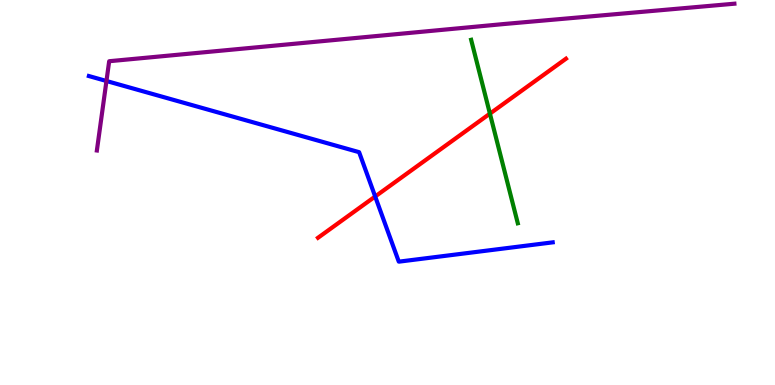[{'lines': ['blue', 'red'], 'intersections': [{'x': 4.84, 'y': 4.9}]}, {'lines': ['green', 'red'], 'intersections': [{'x': 6.32, 'y': 7.05}]}, {'lines': ['purple', 'red'], 'intersections': []}, {'lines': ['blue', 'green'], 'intersections': []}, {'lines': ['blue', 'purple'], 'intersections': [{'x': 1.37, 'y': 7.9}]}, {'lines': ['green', 'purple'], 'intersections': []}]